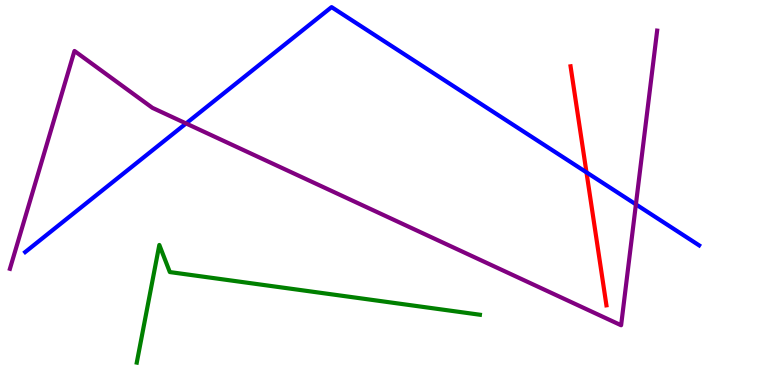[{'lines': ['blue', 'red'], 'intersections': [{'x': 7.57, 'y': 5.52}]}, {'lines': ['green', 'red'], 'intersections': []}, {'lines': ['purple', 'red'], 'intersections': []}, {'lines': ['blue', 'green'], 'intersections': []}, {'lines': ['blue', 'purple'], 'intersections': [{'x': 2.4, 'y': 6.79}, {'x': 8.21, 'y': 4.69}]}, {'lines': ['green', 'purple'], 'intersections': []}]